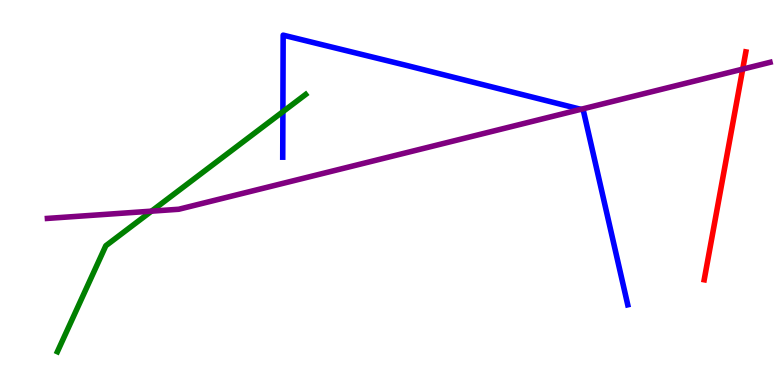[{'lines': ['blue', 'red'], 'intersections': []}, {'lines': ['green', 'red'], 'intersections': []}, {'lines': ['purple', 'red'], 'intersections': [{'x': 9.58, 'y': 8.2}]}, {'lines': ['blue', 'green'], 'intersections': [{'x': 3.65, 'y': 7.1}]}, {'lines': ['blue', 'purple'], 'intersections': [{'x': 7.5, 'y': 7.16}]}, {'lines': ['green', 'purple'], 'intersections': [{'x': 1.95, 'y': 4.52}]}]